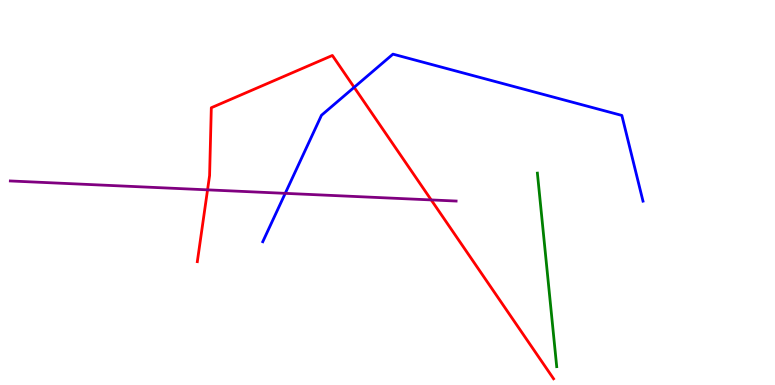[{'lines': ['blue', 'red'], 'intersections': [{'x': 4.57, 'y': 7.73}]}, {'lines': ['green', 'red'], 'intersections': []}, {'lines': ['purple', 'red'], 'intersections': [{'x': 2.68, 'y': 5.07}, {'x': 5.56, 'y': 4.81}]}, {'lines': ['blue', 'green'], 'intersections': []}, {'lines': ['blue', 'purple'], 'intersections': [{'x': 3.68, 'y': 4.98}]}, {'lines': ['green', 'purple'], 'intersections': []}]